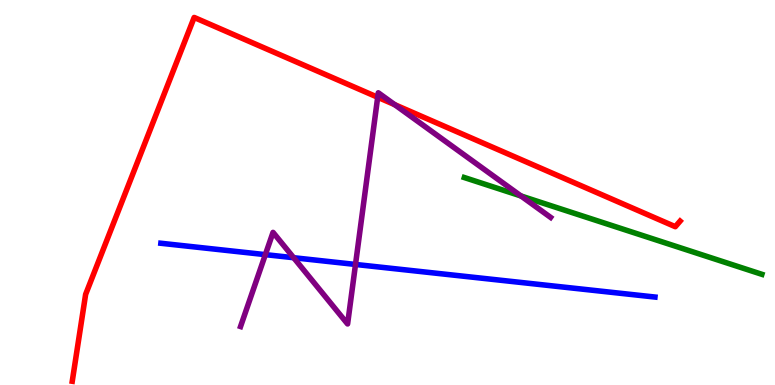[{'lines': ['blue', 'red'], 'intersections': []}, {'lines': ['green', 'red'], 'intersections': []}, {'lines': ['purple', 'red'], 'intersections': [{'x': 4.87, 'y': 7.47}, {'x': 5.09, 'y': 7.28}]}, {'lines': ['blue', 'green'], 'intersections': []}, {'lines': ['blue', 'purple'], 'intersections': [{'x': 3.42, 'y': 3.39}, {'x': 3.79, 'y': 3.31}, {'x': 4.59, 'y': 3.13}]}, {'lines': ['green', 'purple'], 'intersections': [{'x': 6.72, 'y': 4.91}]}]